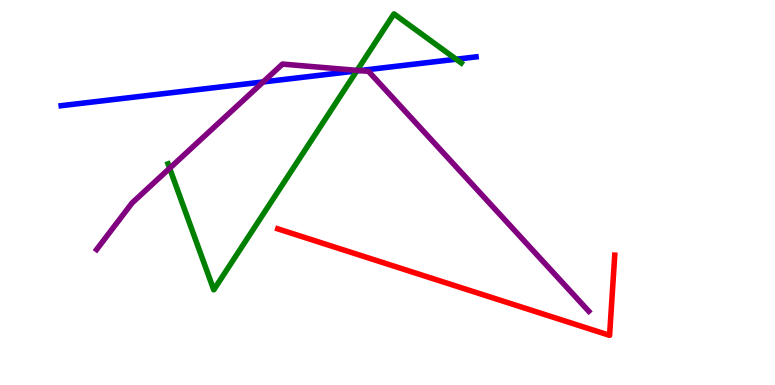[{'lines': ['blue', 'red'], 'intersections': []}, {'lines': ['green', 'red'], 'intersections': []}, {'lines': ['purple', 'red'], 'intersections': []}, {'lines': ['blue', 'green'], 'intersections': [{'x': 4.6, 'y': 8.16}, {'x': 5.89, 'y': 8.46}]}, {'lines': ['blue', 'purple'], 'intersections': [{'x': 3.4, 'y': 7.87}, {'x': 4.64, 'y': 8.17}]}, {'lines': ['green', 'purple'], 'intersections': [{'x': 2.19, 'y': 5.63}, {'x': 4.61, 'y': 8.17}]}]